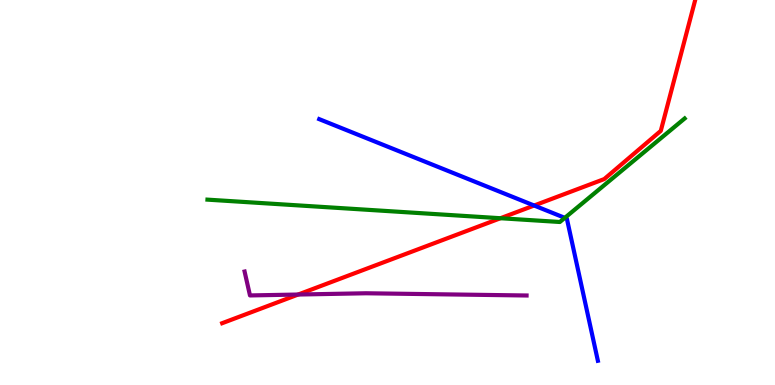[{'lines': ['blue', 'red'], 'intersections': [{'x': 6.89, 'y': 4.66}]}, {'lines': ['green', 'red'], 'intersections': [{'x': 6.46, 'y': 4.33}]}, {'lines': ['purple', 'red'], 'intersections': [{'x': 3.85, 'y': 2.35}]}, {'lines': ['blue', 'green'], 'intersections': [{'x': 7.29, 'y': 4.34}]}, {'lines': ['blue', 'purple'], 'intersections': []}, {'lines': ['green', 'purple'], 'intersections': []}]